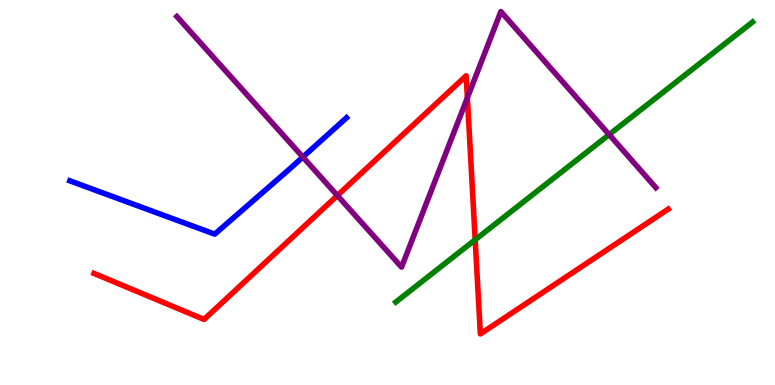[{'lines': ['blue', 'red'], 'intersections': []}, {'lines': ['green', 'red'], 'intersections': [{'x': 6.13, 'y': 3.77}]}, {'lines': ['purple', 'red'], 'intersections': [{'x': 4.35, 'y': 4.92}, {'x': 6.03, 'y': 7.46}]}, {'lines': ['blue', 'green'], 'intersections': []}, {'lines': ['blue', 'purple'], 'intersections': [{'x': 3.91, 'y': 5.92}]}, {'lines': ['green', 'purple'], 'intersections': [{'x': 7.86, 'y': 6.5}]}]